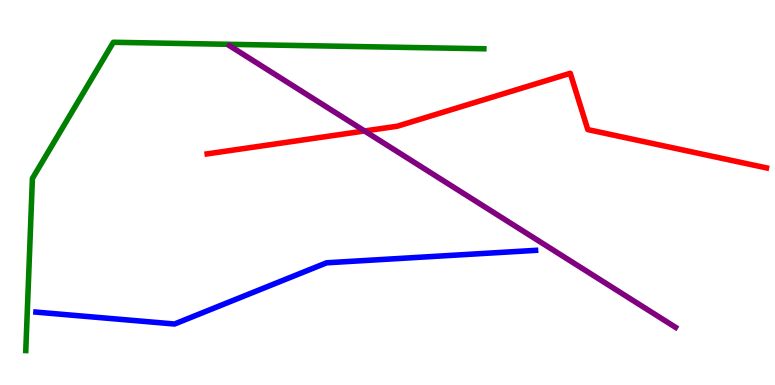[{'lines': ['blue', 'red'], 'intersections': []}, {'lines': ['green', 'red'], 'intersections': []}, {'lines': ['purple', 'red'], 'intersections': [{'x': 4.7, 'y': 6.6}]}, {'lines': ['blue', 'green'], 'intersections': []}, {'lines': ['blue', 'purple'], 'intersections': []}, {'lines': ['green', 'purple'], 'intersections': []}]